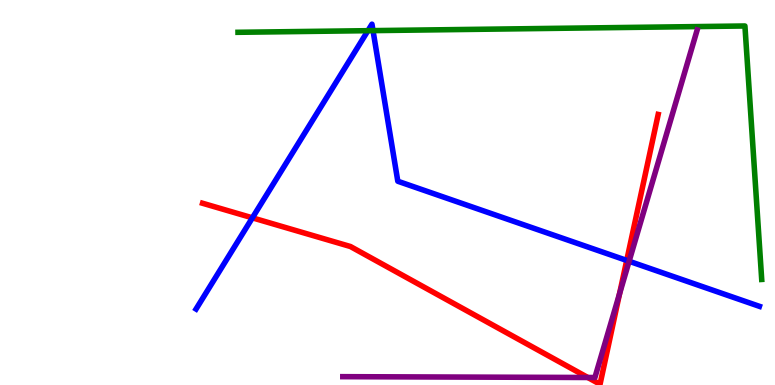[{'lines': ['blue', 'red'], 'intersections': [{'x': 3.26, 'y': 4.34}, {'x': 8.09, 'y': 3.24}]}, {'lines': ['green', 'red'], 'intersections': []}, {'lines': ['purple', 'red'], 'intersections': [{'x': 7.58, 'y': 0.195}, {'x': 7.99, 'y': 2.37}]}, {'lines': ['blue', 'green'], 'intersections': [{'x': 4.75, 'y': 9.2}, {'x': 4.81, 'y': 9.2}]}, {'lines': ['blue', 'purple'], 'intersections': [{'x': 8.12, 'y': 3.21}]}, {'lines': ['green', 'purple'], 'intersections': []}]